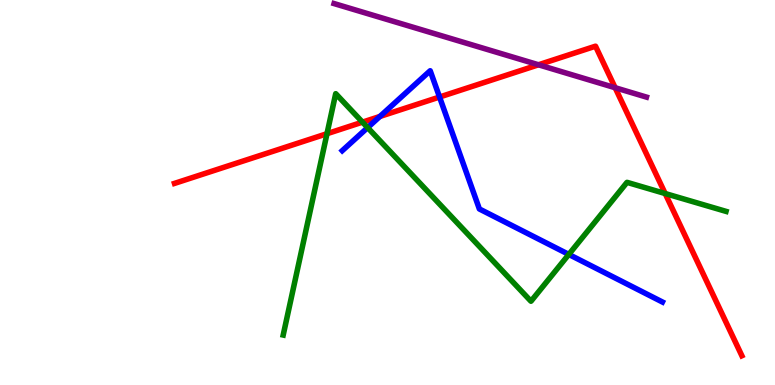[{'lines': ['blue', 'red'], 'intersections': [{'x': 4.9, 'y': 6.98}, {'x': 5.67, 'y': 7.48}]}, {'lines': ['green', 'red'], 'intersections': [{'x': 4.22, 'y': 6.53}, {'x': 4.68, 'y': 6.83}, {'x': 8.58, 'y': 4.97}]}, {'lines': ['purple', 'red'], 'intersections': [{'x': 6.95, 'y': 8.32}, {'x': 7.94, 'y': 7.72}]}, {'lines': ['blue', 'green'], 'intersections': [{'x': 4.74, 'y': 6.69}, {'x': 7.34, 'y': 3.39}]}, {'lines': ['blue', 'purple'], 'intersections': []}, {'lines': ['green', 'purple'], 'intersections': []}]